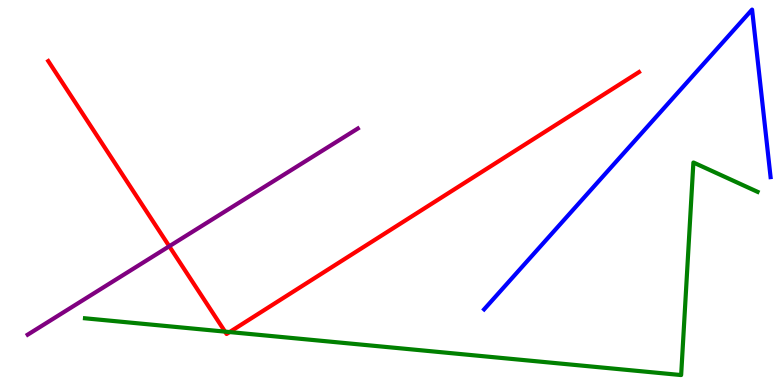[{'lines': ['blue', 'red'], 'intersections': []}, {'lines': ['green', 'red'], 'intersections': [{'x': 2.9, 'y': 1.39}, {'x': 2.96, 'y': 1.38}]}, {'lines': ['purple', 'red'], 'intersections': [{'x': 2.18, 'y': 3.6}]}, {'lines': ['blue', 'green'], 'intersections': []}, {'lines': ['blue', 'purple'], 'intersections': []}, {'lines': ['green', 'purple'], 'intersections': []}]